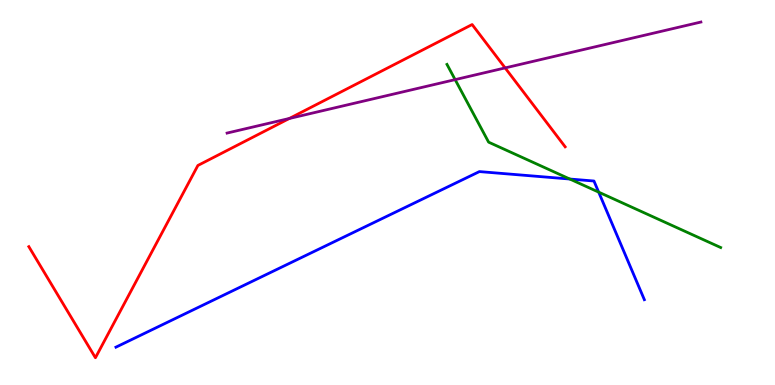[{'lines': ['blue', 'red'], 'intersections': []}, {'lines': ['green', 'red'], 'intersections': []}, {'lines': ['purple', 'red'], 'intersections': [{'x': 3.73, 'y': 6.92}, {'x': 6.52, 'y': 8.24}]}, {'lines': ['blue', 'green'], 'intersections': [{'x': 7.35, 'y': 5.35}, {'x': 7.72, 'y': 5.01}]}, {'lines': ['blue', 'purple'], 'intersections': []}, {'lines': ['green', 'purple'], 'intersections': [{'x': 5.87, 'y': 7.93}]}]